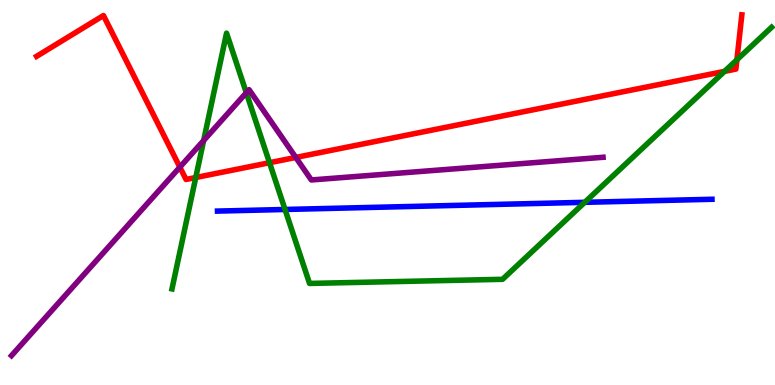[{'lines': ['blue', 'red'], 'intersections': []}, {'lines': ['green', 'red'], 'intersections': [{'x': 2.53, 'y': 5.39}, {'x': 3.48, 'y': 5.77}, {'x': 9.35, 'y': 8.15}, {'x': 9.51, 'y': 8.45}]}, {'lines': ['purple', 'red'], 'intersections': [{'x': 2.32, 'y': 5.66}, {'x': 3.82, 'y': 5.91}]}, {'lines': ['blue', 'green'], 'intersections': [{'x': 3.68, 'y': 4.56}, {'x': 7.55, 'y': 4.74}]}, {'lines': ['blue', 'purple'], 'intersections': []}, {'lines': ['green', 'purple'], 'intersections': [{'x': 2.63, 'y': 6.35}, {'x': 3.18, 'y': 7.59}]}]